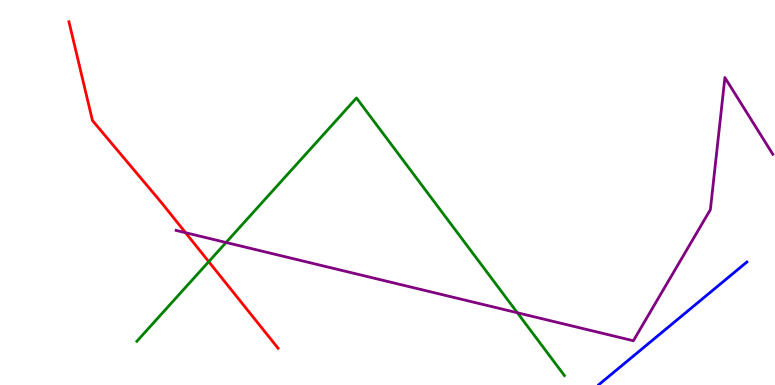[{'lines': ['blue', 'red'], 'intersections': []}, {'lines': ['green', 'red'], 'intersections': [{'x': 2.69, 'y': 3.2}]}, {'lines': ['purple', 'red'], 'intersections': [{'x': 2.39, 'y': 3.96}]}, {'lines': ['blue', 'green'], 'intersections': []}, {'lines': ['blue', 'purple'], 'intersections': []}, {'lines': ['green', 'purple'], 'intersections': [{'x': 2.92, 'y': 3.7}, {'x': 6.68, 'y': 1.88}]}]